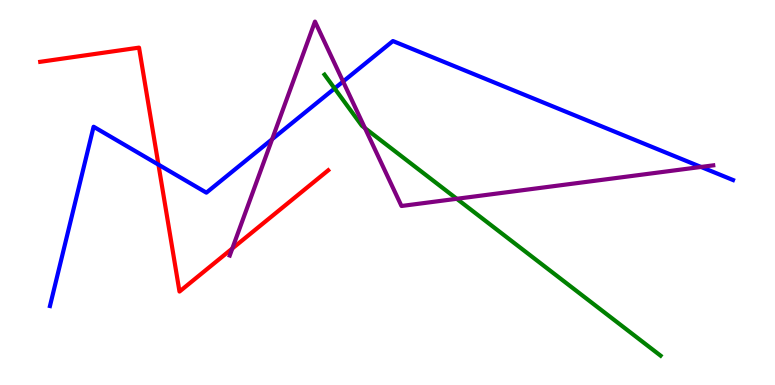[{'lines': ['blue', 'red'], 'intersections': [{'x': 2.04, 'y': 5.72}]}, {'lines': ['green', 'red'], 'intersections': []}, {'lines': ['purple', 'red'], 'intersections': [{'x': 3.0, 'y': 3.55}]}, {'lines': ['blue', 'green'], 'intersections': [{'x': 4.32, 'y': 7.7}]}, {'lines': ['blue', 'purple'], 'intersections': [{'x': 3.51, 'y': 6.38}, {'x': 4.43, 'y': 7.88}, {'x': 9.05, 'y': 5.66}]}, {'lines': ['green', 'purple'], 'intersections': [{'x': 4.71, 'y': 6.67}, {'x': 5.89, 'y': 4.84}]}]